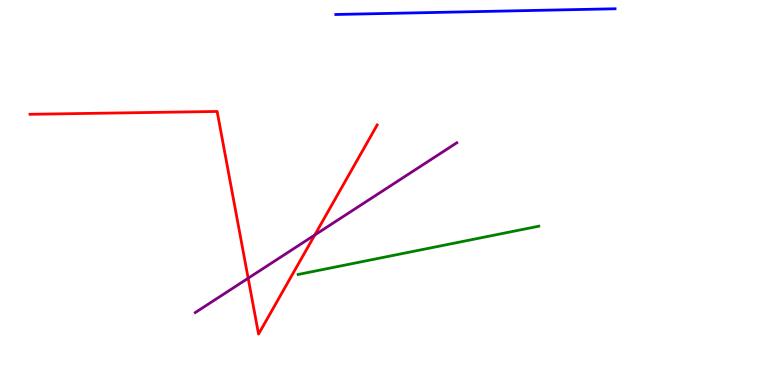[{'lines': ['blue', 'red'], 'intersections': []}, {'lines': ['green', 'red'], 'intersections': []}, {'lines': ['purple', 'red'], 'intersections': [{'x': 3.2, 'y': 2.77}, {'x': 4.06, 'y': 3.9}]}, {'lines': ['blue', 'green'], 'intersections': []}, {'lines': ['blue', 'purple'], 'intersections': []}, {'lines': ['green', 'purple'], 'intersections': []}]